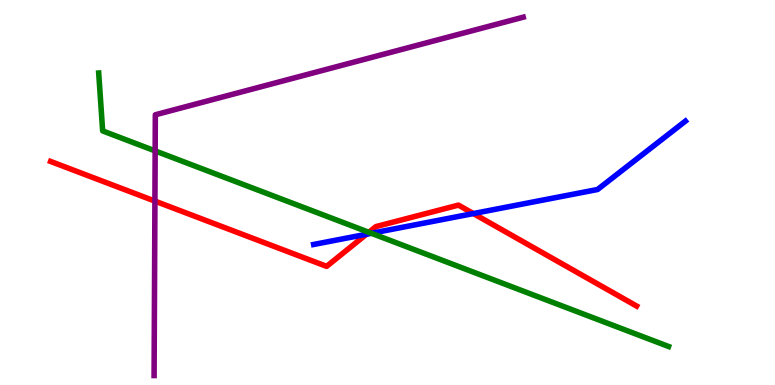[{'lines': ['blue', 'red'], 'intersections': [{'x': 4.73, 'y': 3.92}, {'x': 6.11, 'y': 4.45}]}, {'lines': ['green', 'red'], 'intersections': [{'x': 4.76, 'y': 3.97}]}, {'lines': ['purple', 'red'], 'intersections': [{'x': 2.0, 'y': 4.78}]}, {'lines': ['blue', 'green'], 'intersections': [{'x': 4.79, 'y': 3.94}]}, {'lines': ['blue', 'purple'], 'intersections': []}, {'lines': ['green', 'purple'], 'intersections': [{'x': 2.0, 'y': 6.08}]}]